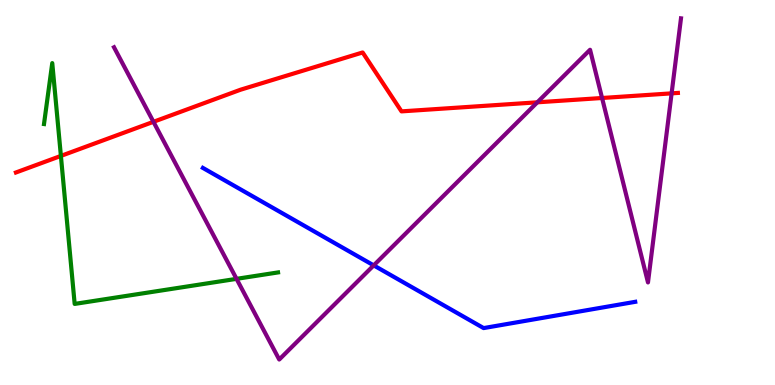[{'lines': ['blue', 'red'], 'intersections': []}, {'lines': ['green', 'red'], 'intersections': [{'x': 0.786, 'y': 5.95}]}, {'lines': ['purple', 'red'], 'intersections': [{'x': 1.98, 'y': 6.84}, {'x': 6.93, 'y': 7.34}, {'x': 7.77, 'y': 7.45}, {'x': 8.67, 'y': 7.58}]}, {'lines': ['blue', 'green'], 'intersections': []}, {'lines': ['blue', 'purple'], 'intersections': [{'x': 4.82, 'y': 3.11}]}, {'lines': ['green', 'purple'], 'intersections': [{'x': 3.05, 'y': 2.76}]}]